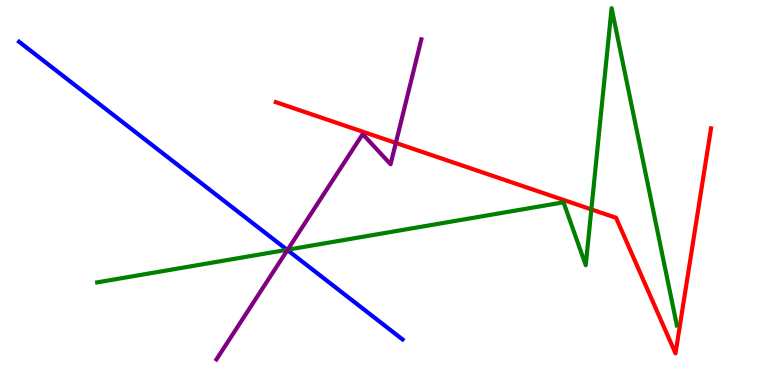[{'lines': ['blue', 'red'], 'intersections': []}, {'lines': ['green', 'red'], 'intersections': [{'x': 7.63, 'y': 4.56}]}, {'lines': ['purple', 'red'], 'intersections': [{'x': 5.11, 'y': 6.29}]}, {'lines': ['blue', 'green'], 'intersections': [{'x': 3.7, 'y': 3.51}]}, {'lines': ['blue', 'purple'], 'intersections': [{'x': 3.71, 'y': 3.5}]}, {'lines': ['green', 'purple'], 'intersections': [{'x': 3.71, 'y': 3.51}]}]